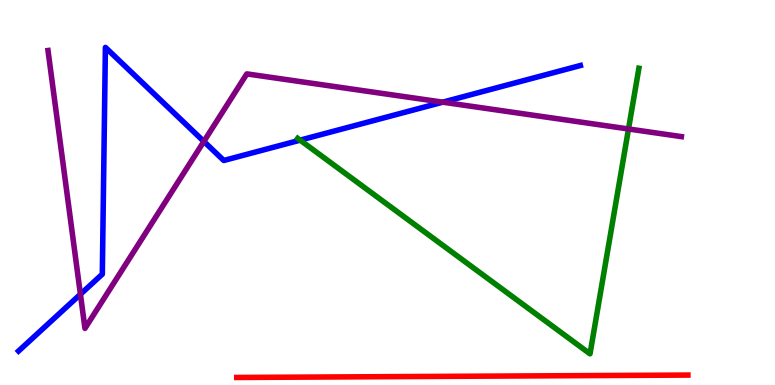[{'lines': ['blue', 'red'], 'intersections': []}, {'lines': ['green', 'red'], 'intersections': []}, {'lines': ['purple', 'red'], 'intersections': []}, {'lines': ['blue', 'green'], 'intersections': [{'x': 3.87, 'y': 6.36}]}, {'lines': ['blue', 'purple'], 'intersections': [{'x': 1.04, 'y': 2.36}, {'x': 2.63, 'y': 6.33}, {'x': 5.71, 'y': 7.35}]}, {'lines': ['green', 'purple'], 'intersections': [{'x': 8.11, 'y': 6.65}]}]